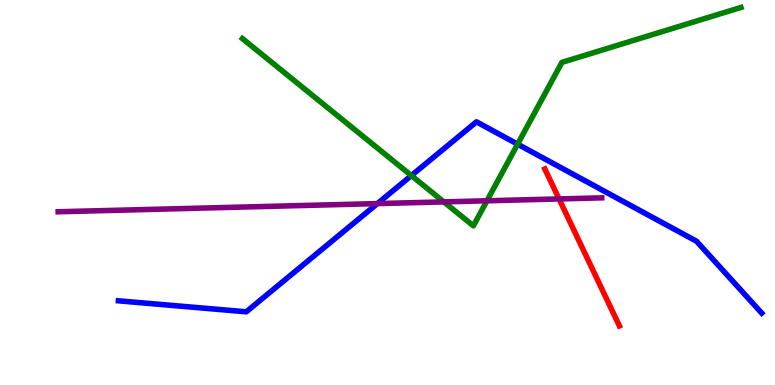[{'lines': ['blue', 'red'], 'intersections': []}, {'lines': ['green', 'red'], 'intersections': []}, {'lines': ['purple', 'red'], 'intersections': [{'x': 7.21, 'y': 4.83}]}, {'lines': ['blue', 'green'], 'intersections': [{'x': 5.31, 'y': 5.44}, {'x': 6.68, 'y': 6.26}]}, {'lines': ['blue', 'purple'], 'intersections': [{'x': 4.87, 'y': 4.71}]}, {'lines': ['green', 'purple'], 'intersections': [{'x': 5.73, 'y': 4.76}, {'x': 6.28, 'y': 4.78}]}]